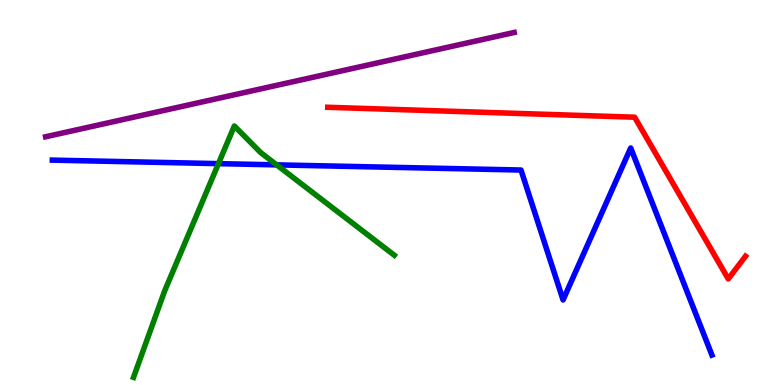[{'lines': ['blue', 'red'], 'intersections': []}, {'lines': ['green', 'red'], 'intersections': []}, {'lines': ['purple', 'red'], 'intersections': []}, {'lines': ['blue', 'green'], 'intersections': [{'x': 2.82, 'y': 5.75}, {'x': 3.57, 'y': 5.72}]}, {'lines': ['blue', 'purple'], 'intersections': []}, {'lines': ['green', 'purple'], 'intersections': []}]